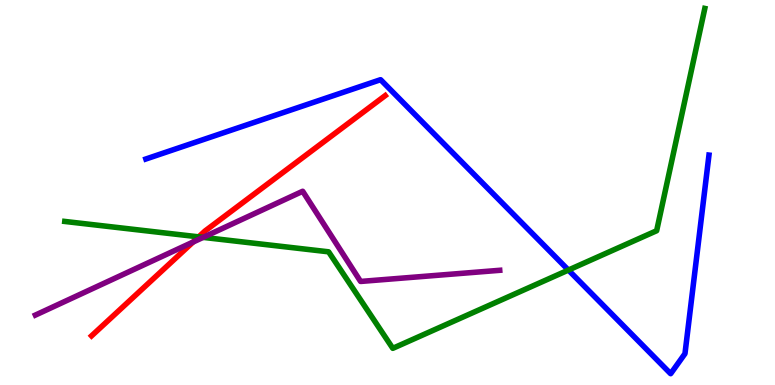[{'lines': ['blue', 'red'], 'intersections': []}, {'lines': ['green', 'red'], 'intersections': [{'x': 2.56, 'y': 3.85}]}, {'lines': ['purple', 'red'], 'intersections': [{'x': 2.49, 'y': 3.71}]}, {'lines': ['blue', 'green'], 'intersections': [{'x': 7.33, 'y': 2.99}]}, {'lines': ['blue', 'purple'], 'intersections': []}, {'lines': ['green', 'purple'], 'intersections': [{'x': 2.62, 'y': 3.83}]}]